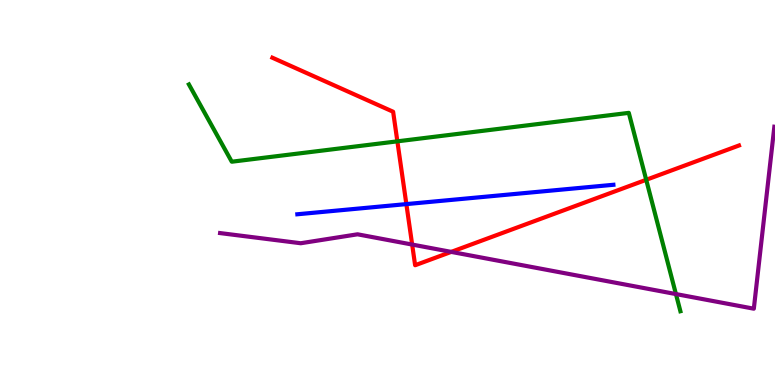[{'lines': ['blue', 'red'], 'intersections': [{'x': 5.24, 'y': 4.7}]}, {'lines': ['green', 'red'], 'intersections': [{'x': 5.13, 'y': 6.33}, {'x': 8.34, 'y': 5.33}]}, {'lines': ['purple', 'red'], 'intersections': [{'x': 5.32, 'y': 3.65}, {'x': 5.82, 'y': 3.46}]}, {'lines': ['blue', 'green'], 'intersections': []}, {'lines': ['blue', 'purple'], 'intersections': []}, {'lines': ['green', 'purple'], 'intersections': [{'x': 8.72, 'y': 2.36}]}]